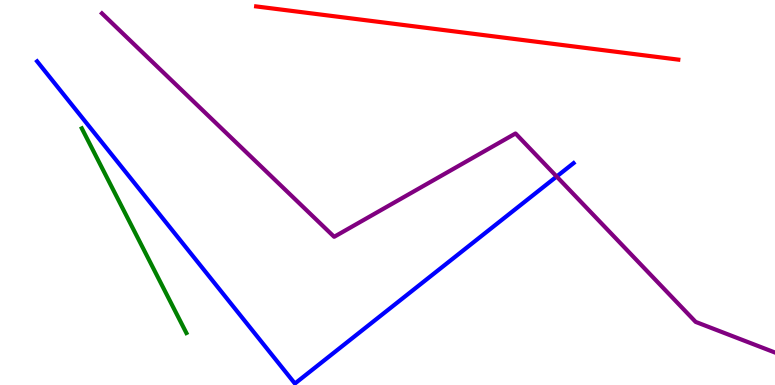[{'lines': ['blue', 'red'], 'intersections': []}, {'lines': ['green', 'red'], 'intersections': []}, {'lines': ['purple', 'red'], 'intersections': []}, {'lines': ['blue', 'green'], 'intersections': []}, {'lines': ['blue', 'purple'], 'intersections': [{'x': 7.18, 'y': 5.42}]}, {'lines': ['green', 'purple'], 'intersections': []}]